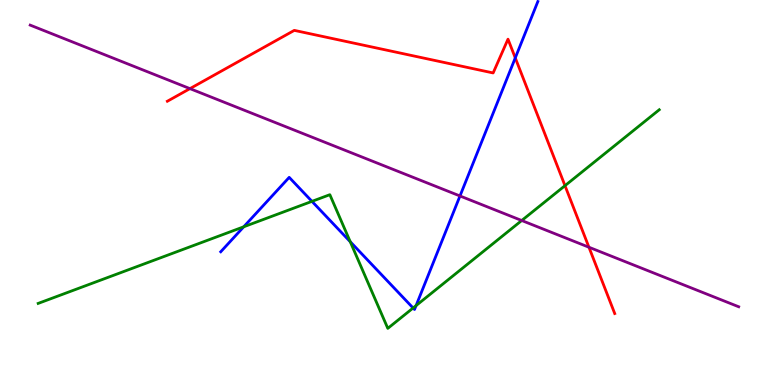[{'lines': ['blue', 'red'], 'intersections': [{'x': 6.65, 'y': 8.5}]}, {'lines': ['green', 'red'], 'intersections': [{'x': 7.29, 'y': 5.18}]}, {'lines': ['purple', 'red'], 'intersections': [{'x': 2.45, 'y': 7.7}, {'x': 7.6, 'y': 3.58}]}, {'lines': ['blue', 'green'], 'intersections': [{'x': 3.14, 'y': 4.11}, {'x': 4.03, 'y': 4.77}, {'x': 4.52, 'y': 3.72}, {'x': 5.33, 'y': 2.0}, {'x': 5.37, 'y': 2.06}]}, {'lines': ['blue', 'purple'], 'intersections': [{'x': 5.94, 'y': 4.91}]}, {'lines': ['green', 'purple'], 'intersections': [{'x': 6.73, 'y': 4.27}]}]